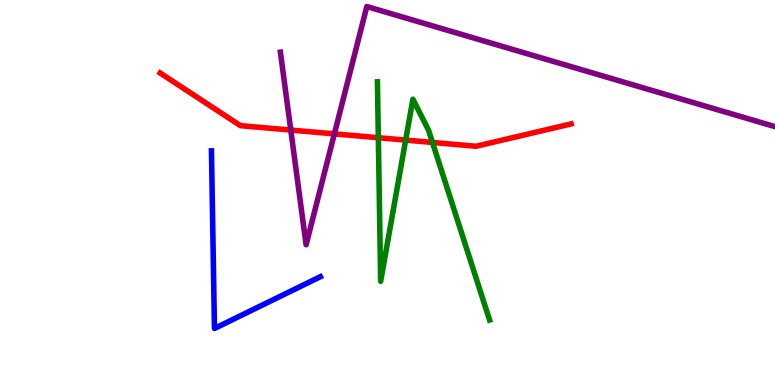[{'lines': ['blue', 'red'], 'intersections': []}, {'lines': ['green', 'red'], 'intersections': [{'x': 4.88, 'y': 6.42}, {'x': 5.23, 'y': 6.36}, {'x': 5.58, 'y': 6.3}]}, {'lines': ['purple', 'red'], 'intersections': [{'x': 3.75, 'y': 6.62}, {'x': 4.31, 'y': 6.52}]}, {'lines': ['blue', 'green'], 'intersections': []}, {'lines': ['blue', 'purple'], 'intersections': []}, {'lines': ['green', 'purple'], 'intersections': []}]